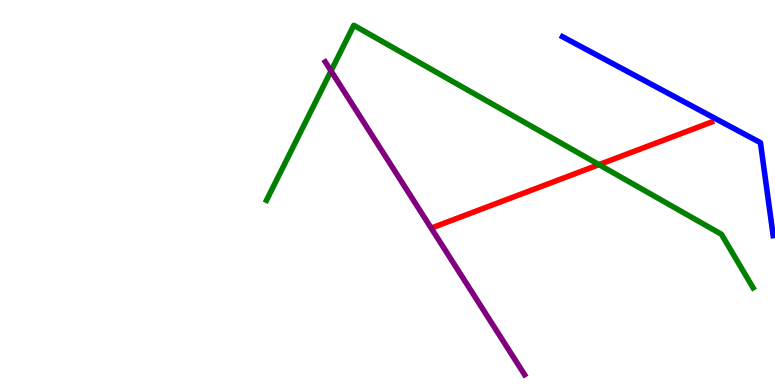[{'lines': ['blue', 'red'], 'intersections': []}, {'lines': ['green', 'red'], 'intersections': [{'x': 7.73, 'y': 5.72}]}, {'lines': ['purple', 'red'], 'intersections': []}, {'lines': ['blue', 'green'], 'intersections': []}, {'lines': ['blue', 'purple'], 'intersections': []}, {'lines': ['green', 'purple'], 'intersections': [{'x': 4.27, 'y': 8.16}]}]